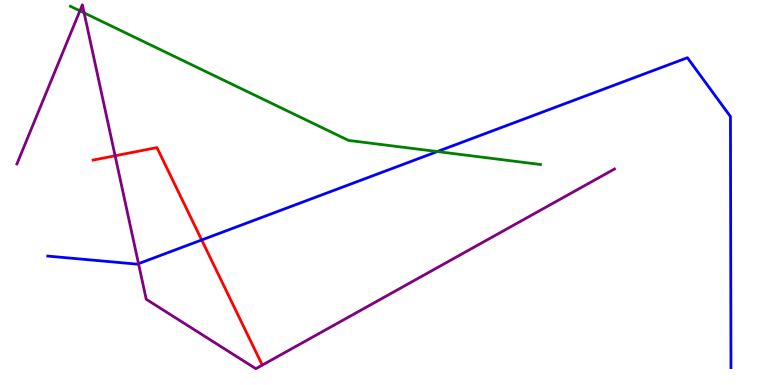[{'lines': ['blue', 'red'], 'intersections': [{'x': 2.6, 'y': 3.77}]}, {'lines': ['green', 'red'], 'intersections': []}, {'lines': ['purple', 'red'], 'intersections': [{'x': 1.49, 'y': 5.95}]}, {'lines': ['blue', 'green'], 'intersections': [{'x': 5.64, 'y': 6.06}]}, {'lines': ['blue', 'purple'], 'intersections': [{'x': 1.79, 'y': 3.15}]}, {'lines': ['green', 'purple'], 'intersections': [{'x': 1.03, 'y': 9.72}, {'x': 1.09, 'y': 9.67}]}]